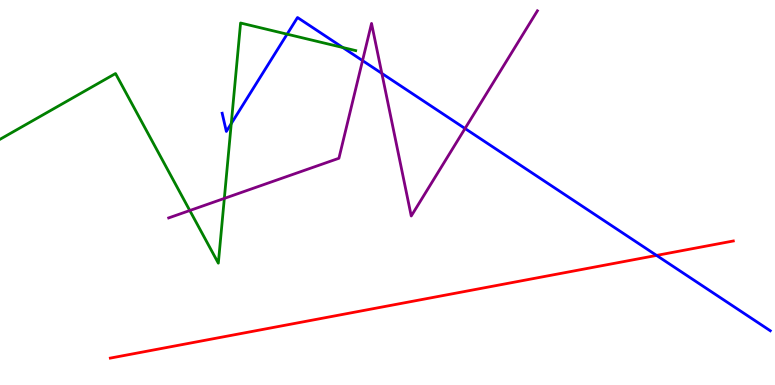[{'lines': ['blue', 'red'], 'intersections': [{'x': 8.47, 'y': 3.37}]}, {'lines': ['green', 'red'], 'intersections': []}, {'lines': ['purple', 'red'], 'intersections': []}, {'lines': ['blue', 'green'], 'intersections': [{'x': 2.98, 'y': 6.79}, {'x': 3.7, 'y': 9.11}, {'x': 4.42, 'y': 8.77}]}, {'lines': ['blue', 'purple'], 'intersections': [{'x': 4.68, 'y': 8.43}, {'x': 4.93, 'y': 8.09}, {'x': 6.0, 'y': 6.66}]}, {'lines': ['green', 'purple'], 'intersections': [{'x': 2.45, 'y': 4.53}, {'x': 2.89, 'y': 4.85}]}]